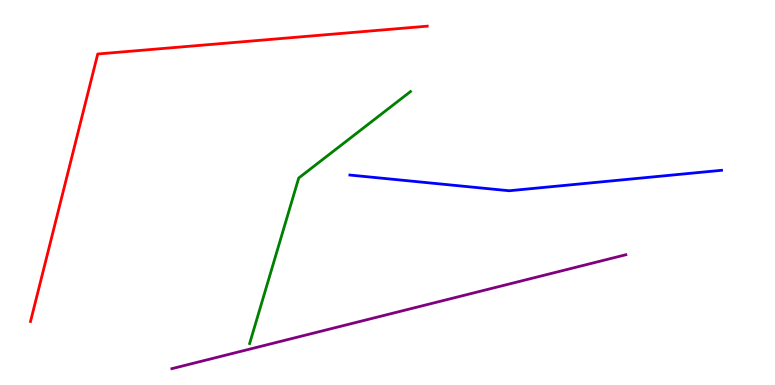[{'lines': ['blue', 'red'], 'intersections': []}, {'lines': ['green', 'red'], 'intersections': []}, {'lines': ['purple', 'red'], 'intersections': []}, {'lines': ['blue', 'green'], 'intersections': []}, {'lines': ['blue', 'purple'], 'intersections': []}, {'lines': ['green', 'purple'], 'intersections': []}]